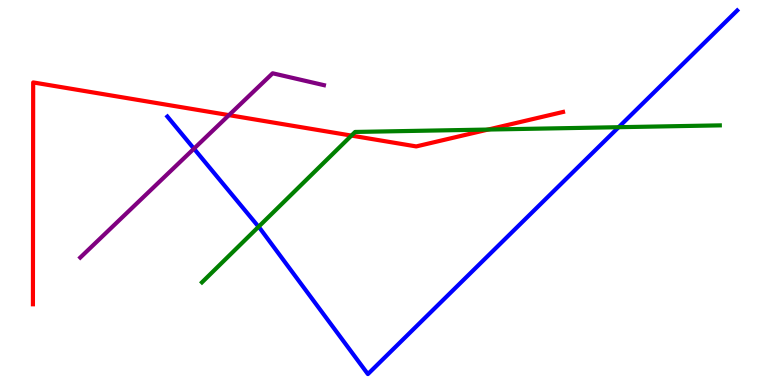[{'lines': ['blue', 'red'], 'intersections': []}, {'lines': ['green', 'red'], 'intersections': [{'x': 4.53, 'y': 6.48}, {'x': 6.3, 'y': 6.63}]}, {'lines': ['purple', 'red'], 'intersections': [{'x': 2.95, 'y': 7.01}]}, {'lines': ['blue', 'green'], 'intersections': [{'x': 3.34, 'y': 4.11}, {'x': 7.98, 'y': 6.7}]}, {'lines': ['blue', 'purple'], 'intersections': [{'x': 2.5, 'y': 6.14}]}, {'lines': ['green', 'purple'], 'intersections': []}]